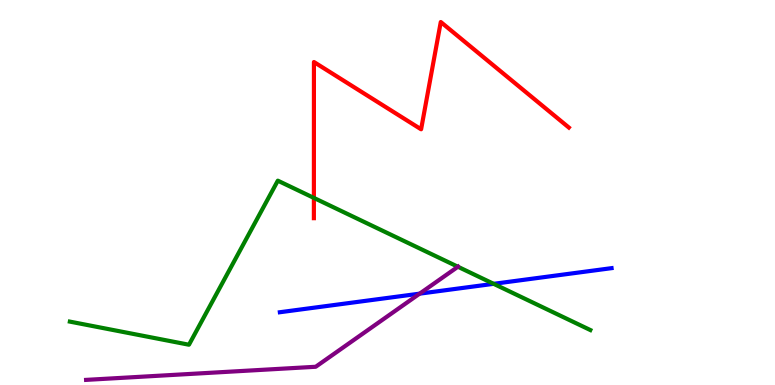[{'lines': ['blue', 'red'], 'intersections': []}, {'lines': ['green', 'red'], 'intersections': [{'x': 4.05, 'y': 4.86}]}, {'lines': ['purple', 'red'], 'intersections': []}, {'lines': ['blue', 'green'], 'intersections': [{'x': 6.37, 'y': 2.63}]}, {'lines': ['blue', 'purple'], 'intersections': [{'x': 5.41, 'y': 2.37}]}, {'lines': ['green', 'purple'], 'intersections': [{'x': 5.91, 'y': 3.07}]}]